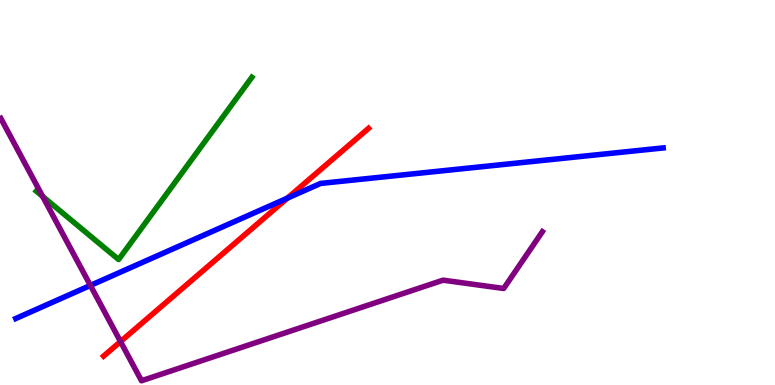[{'lines': ['blue', 'red'], 'intersections': [{'x': 3.71, 'y': 4.85}]}, {'lines': ['green', 'red'], 'intersections': []}, {'lines': ['purple', 'red'], 'intersections': [{'x': 1.55, 'y': 1.13}]}, {'lines': ['blue', 'green'], 'intersections': []}, {'lines': ['blue', 'purple'], 'intersections': [{'x': 1.17, 'y': 2.59}]}, {'lines': ['green', 'purple'], 'intersections': [{'x': 0.551, 'y': 4.9}]}]